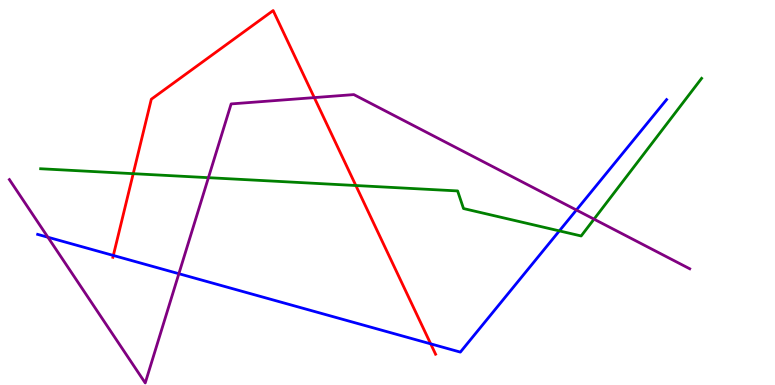[{'lines': ['blue', 'red'], 'intersections': [{'x': 1.46, 'y': 3.36}, {'x': 5.56, 'y': 1.07}]}, {'lines': ['green', 'red'], 'intersections': [{'x': 1.72, 'y': 5.49}, {'x': 4.59, 'y': 5.18}]}, {'lines': ['purple', 'red'], 'intersections': [{'x': 4.06, 'y': 7.47}]}, {'lines': ['blue', 'green'], 'intersections': [{'x': 7.22, 'y': 4.0}]}, {'lines': ['blue', 'purple'], 'intersections': [{'x': 0.618, 'y': 3.84}, {'x': 2.31, 'y': 2.89}, {'x': 7.44, 'y': 4.55}]}, {'lines': ['green', 'purple'], 'intersections': [{'x': 2.69, 'y': 5.39}, {'x': 7.66, 'y': 4.31}]}]